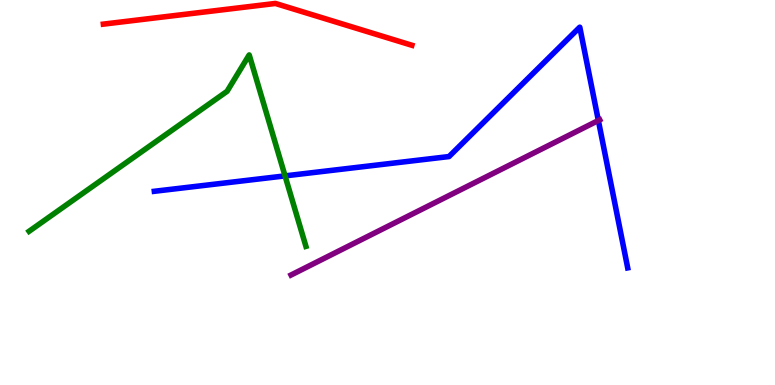[{'lines': ['blue', 'red'], 'intersections': []}, {'lines': ['green', 'red'], 'intersections': []}, {'lines': ['purple', 'red'], 'intersections': []}, {'lines': ['blue', 'green'], 'intersections': [{'x': 3.68, 'y': 5.43}]}, {'lines': ['blue', 'purple'], 'intersections': [{'x': 7.72, 'y': 6.87}]}, {'lines': ['green', 'purple'], 'intersections': []}]